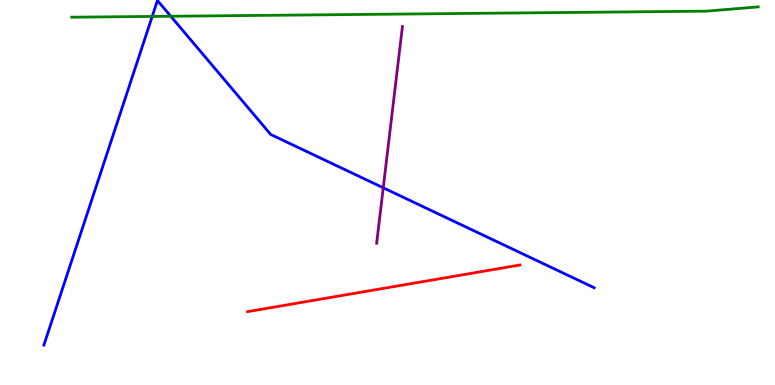[{'lines': ['blue', 'red'], 'intersections': []}, {'lines': ['green', 'red'], 'intersections': []}, {'lines': ['purple', 'red'], 'intersections': []}, {'lines': ['blue', 'green'], 'intersections': [{'x': 1.96, 'y': 9.57}, {'x': 2.2, 'y': 9.58}]}, {'lines': ['blue', 'purple'], 'intersections': [{'x': 4.95, 'y': 5.12}]}, {'lines': ['green', 'purple'], 'intersections': []}]